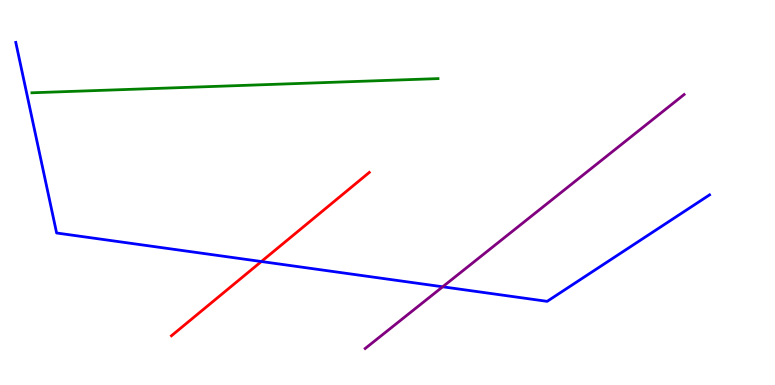[{'lines': ['blue', 'red'], 'intersections': [{'x': 3.37, 'y': 3.21}]}, {'lines': ['green', 'red'], 'intersections': []}, {'lines': ['purple', 'red'], 'intersections': []}, {'lines': ['blue', 'green'], 'intersections': []}, {'lines': ['blue', 'purple'], 'intersections': [{'x': 5.71, 'y': 2.55}]}, {'lines': ['green', 'purple'], 'intersections': []}]